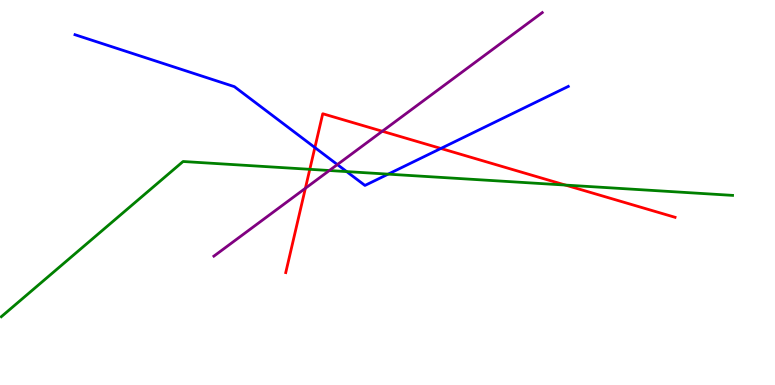[{'lines': ['blue', 'red'], 'intersections': [{'x': 4.06, 'y': 6.17}, {'x': 5.69, 'y': 6.14}]}, {'lines': ['green', 'red'], 'intersections': [{'x': 4.0, 'y': 5.6}, {'x': 7.3, 'y': 5.19}]}, {'lines': ['purple', 'red'], 'intersections': [{'x': 3.94, 'y': 5.11}, {'x': 4.93, 'y': 6.59}]}, {'lines': ['blue', 'green'], 'intersections': [{'x': 4.47, 'y': 5.54}, {'x': 5.01, 'y': 5.48}]}, {'lines': ['blue', 'purple'], 'intersections': [{'x': 4.35, 'y': 5.73}]}, {'lines': ['green', 'purple'], 'intersections': [{'x': 4.25, 'y': 5.57}]}]